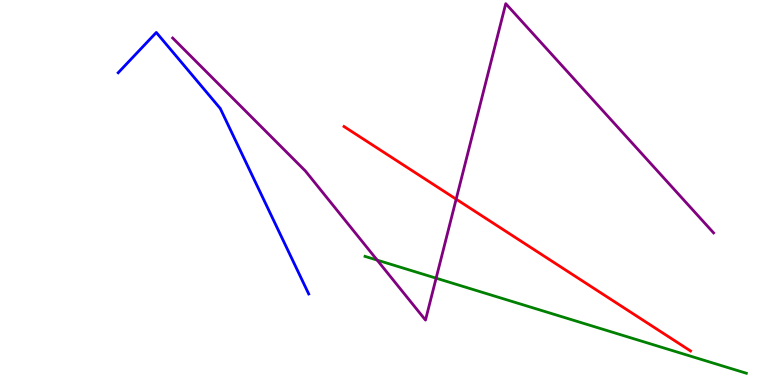[{'lines': ['blue', 'red'], 'intersections': []}, {'lines': ['green', 'red'], 'intersections': []}, {'lines': ['purple', 'red'], 'intersections': [{'x': 5.89, 'y': 4.83}]}, {'lines': ['blue', 'green'], 'intersections': []}, {'lines': ['blue', 'purple'], 'intersections': []}, {'lines': ['green', 'purple'], 'intersections': [{'x': 4.87, 'y': 3.24}, {'x': 5.63, 'y': 2.77}]}]